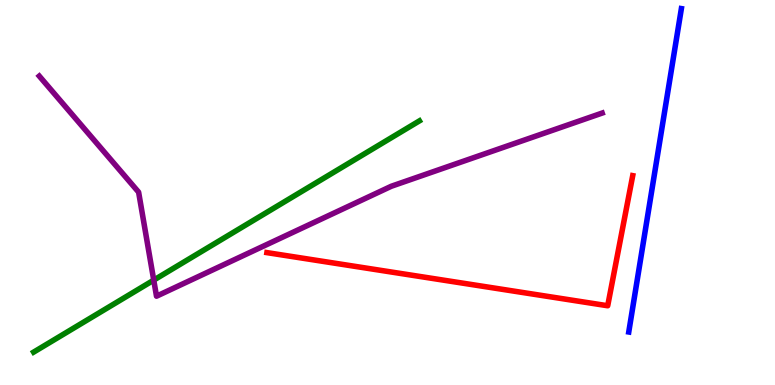[{'lines': ['blue', 'red'], 'intersections': []}, {'lines': ['green', 'red'], 'intersections': []}, {'lines': ['purple', 'red'], 'intersections': []}, {'lines': ['blue', 'green'], 'intersections': []}, {'lines': ['blue', 'purple'], 'intersections': []}, {'lines': ['green', 'purple'], 'intersections': [{'x': 1.98, 'y': 2.72}]}]